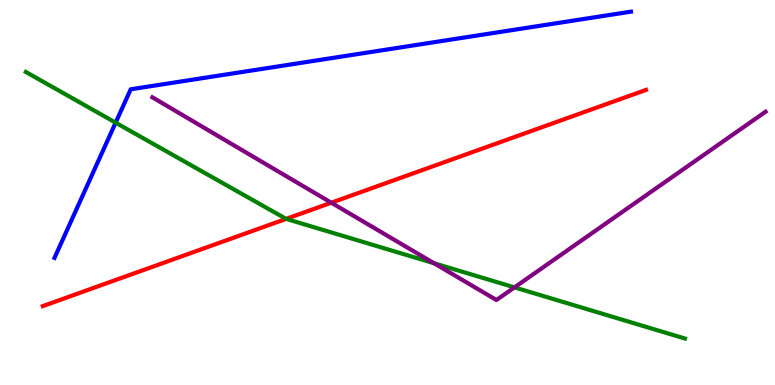[{'lines': ['blue', 'red'], 'intersections': []}, {'lines': ['green', 'red'], 'intersections': [{'x': 3.69, 'y': 4.31}]}, {'lines': ['purple', 'red'], 'intersections': [{'x': 4.27, 'y': 4.73}]}, {'lines': ['blue', 'green'], 'intersections': [{'x': 1.49, 'y': 6.81}]}, {'lines': ['blue', 'purple'], 'intersections': []}, {'lines': ['green', 'purple'], 'intersections': [{'x': 5.6, 'y': 3.16}, {'x': 6.64, 'y': 2.54}]}]